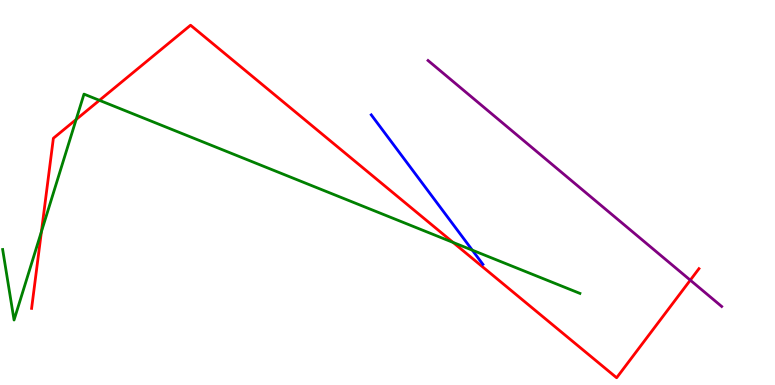[{'lines': ['blue', 'red'], 'intersections': []}, {'lines': ['green', 'red'], 'intersections': [{'x': 0.535, 'y': 3.98}, {'x': 0.982, 'y': 6.9}, {'x': 1.28, 'y': 7.39}, {'x': 5.85, 'y': 3.7}]}, {'lines': ['purple', 'red'], 'intersections': [{'x': 8.91, 'y': 2.72}]}, {'lines': ['blue', 'green'], 'intersections': [{'x': 6.09, 'y': 3.5}]}, {'lines': ['blue', 'purple'], 'intersections': []}, {'lines': ['green', 'purple'], 'intersections': []}]